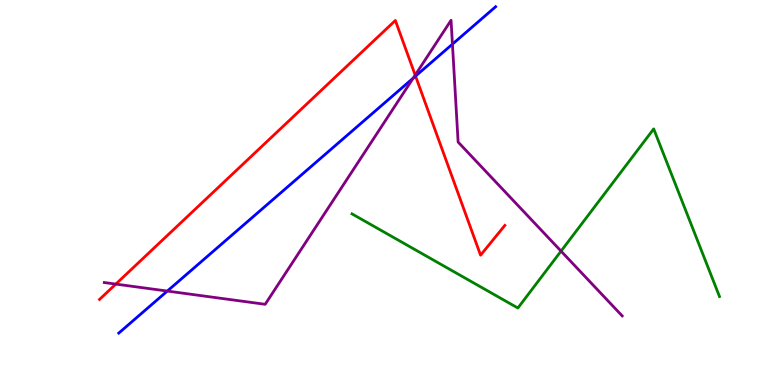[{'lines': ['blue', 'red'], 'intersections': [{'x': 5.36, 'y': 8.02}]}, {'lines': ['green', 'red'], 'intersections': []}, {'lines': ['purple', 'red'], 'intersections': [{'x': 1.49, 'y': 2.62}, {'x': 5.36, 'y': 8.05}]}, {'lines': ['blue', 'green'], 'intersections': []}, {'lines': ['blue', 'purple'], 'intersections': [{'x': 2.16, 'y': 2.44}, {'x': 5.33, 'y': 7.97}, {'x': 5.84, 'y': 8.85}]}, {'lines': ['green', 'purple'], 'intersections': [{'x': 7.24, 'y': 3.48}]}]